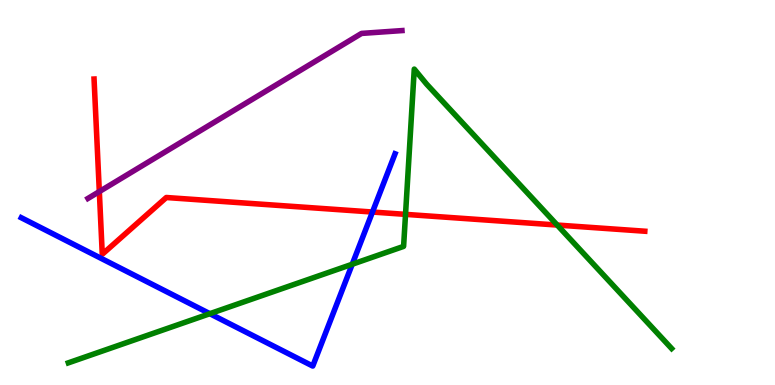[{'lines': ['blue', 'red'], 'intersections': [{'x': 4.81, 'y': 4.49}]}, {'lines': ['green', 'red'], 'intersections': [{'x': 5.23, 'y': 4.43}, {'x': 7.19, 'y': 4.15}]}, {'lines': ['purple', 'red'], 'intersections': [{'x': 1.28, 'y': 5.02}]}, {'lines': ['blue', 'green'], 'intersections': [{'x': 2.71, 'y': 1.85}, {'x': 4.55, 'y': 3.14}]}, {'lines': ['blue', 'purple'], 'intersections': []}, {'lines': ['green', 'purple'], 'intersections': []}]